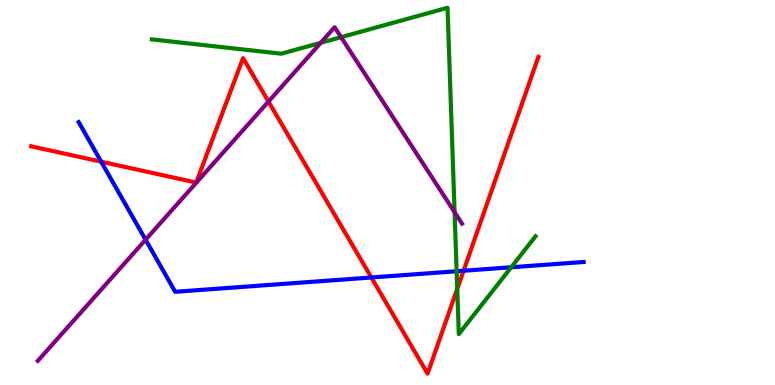[{'lines': ['blue', 'red'], 'intersections': [{'x': 1.31, 'y': 5.8}, {'x': 4.79, 'y': 2.79}, {'x': 5.98, 'y': 2.97}]}, {'lines': ['green', 'red'], 'intersections': [{'x': 5.9, 'y': 2.5}]}, {'lines': ['purple', 'red'], 'intersections': [{'x': 3.46, 'y': 7.36}]}, {'lines': ['blue', 'green'], 'intersections': [{'x': 5.89, 'y': 2.95}, {'x': 6.6, 'y': 3.06}]}, {'lines': ['blue', 'purple'], 'intersections': [{'x': 1.88, 'y': 3.77}]}, {'lines': ['green', 'purple'], 'intersections': [{'x': 4.14, 'y': 8.89}, {'x': 4.4, 'y': 9.03}, {'x': 5.87, 'y': 4.49}]}]